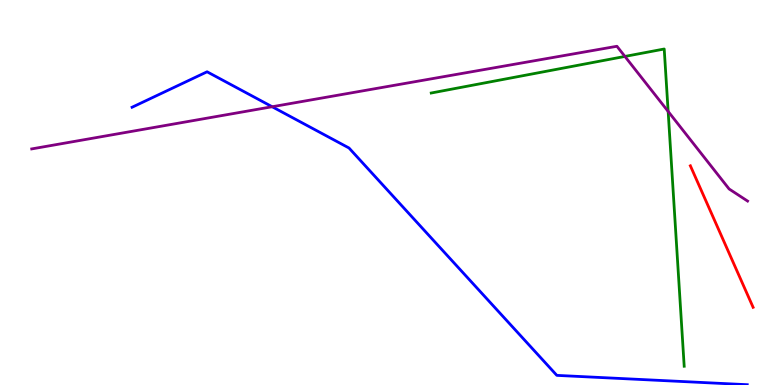[{'lines': ['blue', 'red'], 'intersections': []}, {'lines': ['green', 'red'], 'intersections': []}, {'lines': ['purple', 'red'], 'intersections': []}, {'lines': ['blue', 'green'], 'intersections': []}, {'lines': ['blue', 'purple'], 'intersections': [{'x': 3.51, 'y': 7.23}]}, {'lines': ['green', 'purple'], 'intersections': [{'x': 8.06, 'y': 8.53}, {'x': 8.62, 'y': 7.11}]}]